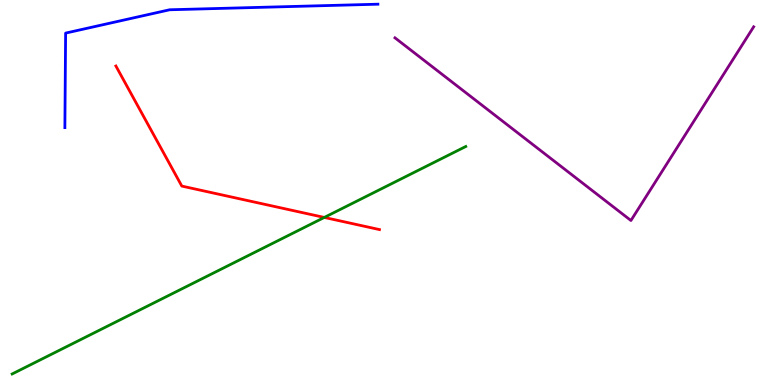[{'lines': ['blue', 'red'], 'intersections': []}, {'lines': ['green', 'red'], 'intersections': [{'x': 4.18, 'y': 4.35}]}, {'lines': ['purple', 'red'], 'intersections': []}, {'lines': ['blue', 'green'], 'intersections': []}, {'lines': ['blue', 'purple'], 'intersections': []}, {'lines': ['green', 'purple'], 'intersections': []}]